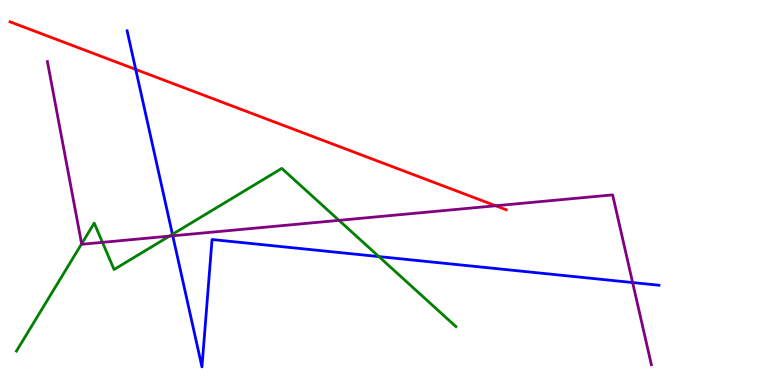[{'lines': ['blue', 'red'], 'intersections': [{'x': 1.75, 'y': 8.2}]}, {'lines': ['green', 'red'], 'intersections': []}, {'lines': ['purple', 'red'], 'intersections': [{'x': 6.4, 'y': 4.66}]}, {'lines': ['blue', 'green'], 'intersections': [{'x': 2.22, 'y': 3.91}, {'x': 4.89, 'y': 3.34}]}, {'lines': ['blue', 'purple'], 'intersections': [{'x': 2.23, 'y': 3.88}, {'x': 8.16, 'y': 2.66}]}, {'lines': ['green', 'purple'], 'intersections': [{'x': 1.05, 'y': 3.67}, {'x': 1.32, 'y': 3.71}, {'x': 2.19, 'y': 3.87}, {'x': 4.37, 'y': 4.28}]}]